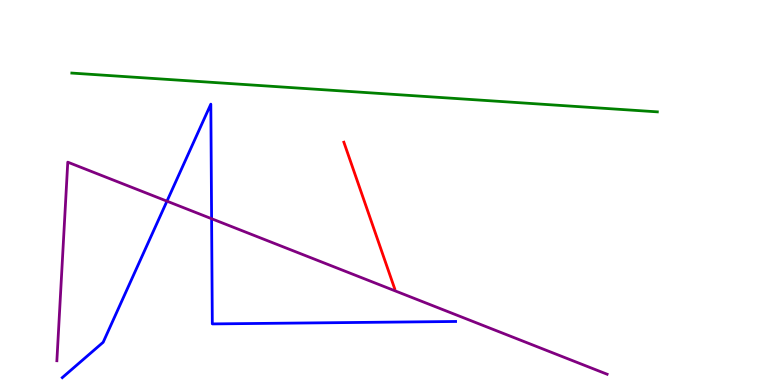[{'lines': ['blue', 'red'], 'intersections': []}, {'lines': ['green', 'red'], 'intersections': []}, {'lines': ['purple', 'red'], 'intersections': []}, {'lines': ['blue', 'green'], 'intersections': []}, {'lines': ['blue', 'purple'], 'intersections': [{'x': 2.15, 'y': 4.78}, {'x': 2.73, 'y': 4.32}]}, {'lines': ['green', 'purple'], 'intersections': []}]